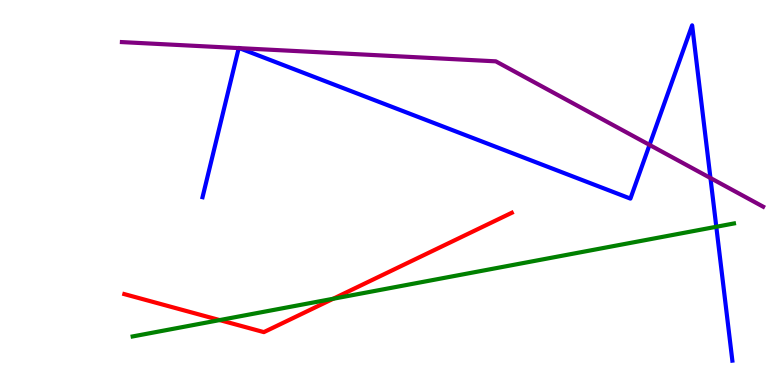[{'lines': ['blue', 'red'], 'intersections': []}, {'lines': ['green', 'red'], 'intersections': [{'x': 2.83, 'y': 1.69}, {'x': 4.3, 'y': 2.24}]}, {'lines': ['purple', 'red'], 'intersections': []}, {'lines': ['blue', 'green'], 'intersections': [{'x': 9.24, 'y': 4.11}]}, {'lines': ['blue', 'purple'], 'intersections': [{'x': 3.08, 'y': 8.75}, {'x': 3.09, 'y': 8.75}, {'x': 8.38, 'y': 6.24}, {'x': 9.17, 'y': 5.38}]}, {'lines': ['green', 'purple'], 'intersections': []}]